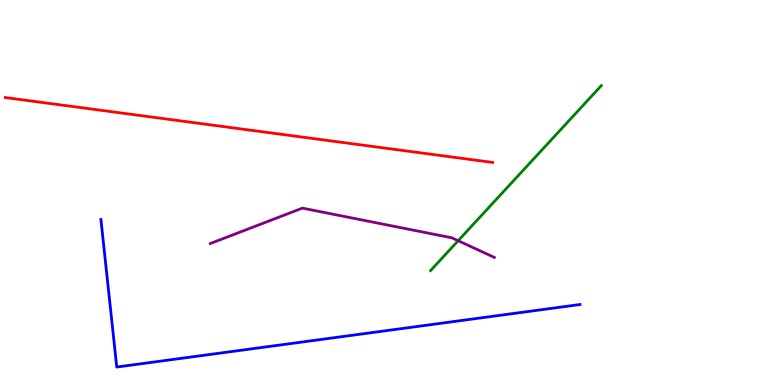[{'lines': ['blue', 'red'], 'intersections': []}, {'lines': ['green', 'red'], 'intersections': []}, {'lines': ['purple', 'red'], 'intersections': []}, {'lines': ['blue', 'green'], 'intersections': []}, {'lines': ['blue', 'purple'], 'intersections': []}, {'lines': ['green', 'purple'], 'intersections': [{'x': 5.91, 'y': 3.75}]}]